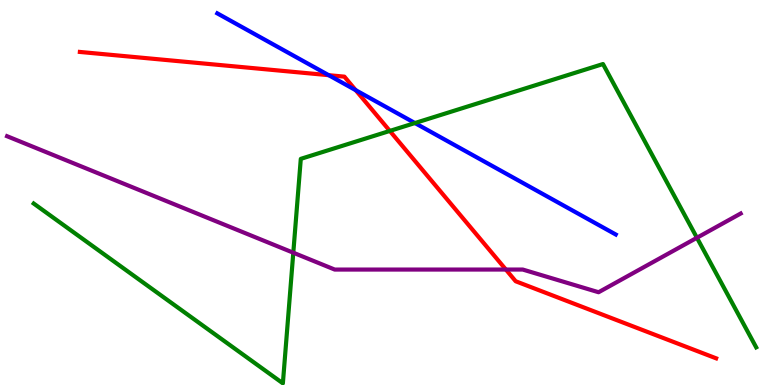[{'lines': ['blue', 'red'], 'intersections': [{'x': 4.24, 'y': 8.05}, {'x': 4.59, 'y': 7.66}]}, {'lines': ['green', 'red'], 'intersections': [{'x': 5.03, 'y': 6.6}]}, {'lines': ['purple', 'red'], 'intersections': [{'x': 6.53, 'y': 3.0}]}, {'lines': ['blue', 'green'], 'intersections': [{'x': 5.35, 'y': 6.8}]}, {'lines': ['blue', 'purple'], 'intersections': []}, {'lines': ['green', 'purple'], 'intersections': [{'x': 3.78, 'y': 3.44}, {'x': 8.99, 'y': 3.82}]}]